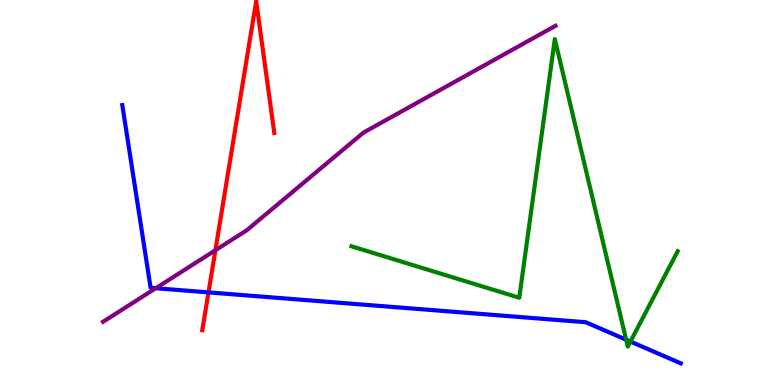[{'lines': ['blue', 'red'], 'intersections': [{'x': 2.69, 'y': 2.41}]}, {'lines': ['green', 'red'], 'intersections': []}, {'lines': ['purple', 'red'], 'intersections': [{'x': 2.78, 'y': 3.5}]}, {'lines': ['blue', 'green'], 'intersections': [{'x': 8.08, 'y': 1.18}, {'x': 8.13, 'y': 1.13}]}, {'lines': ['blue', 'purple'], 'intersections': [{'x': 2.01, 'y': 2.51}]}, {'lines': ['green', 'purple'], 'intersections': []}]